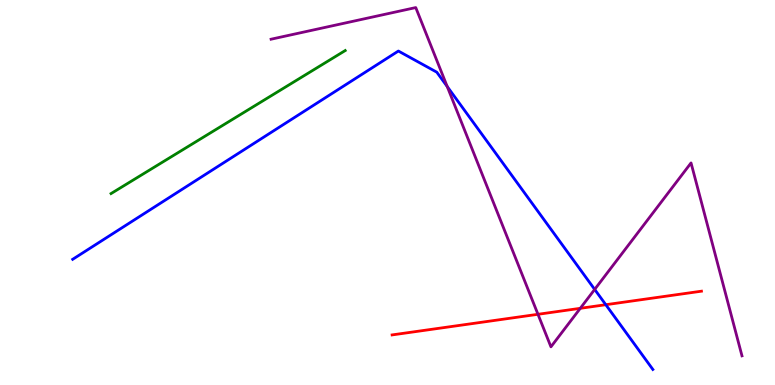[{'lines': ['blue', 'red'], 'intersections': [{'x': 7.82, 'y': 2.09}]}, {'lines': ['green', 'red'], 'intersections': []}, {'lines': ['purple', 'red'], 'intersections': [{'x': 6.94, 'y': 1.84}, {'x': 7.49, 'y': 1.99}]}, {'lines': ['blue', 'green'], 'intersections': []}, {'lines': ['blue', 'purple'], 'intersections': [{'x': 5.77, 'y': 7.75}, {'x': 7.67, 'y': 2.48}]}, {'lines': ['green', 'purple'], 'intersections': []}]